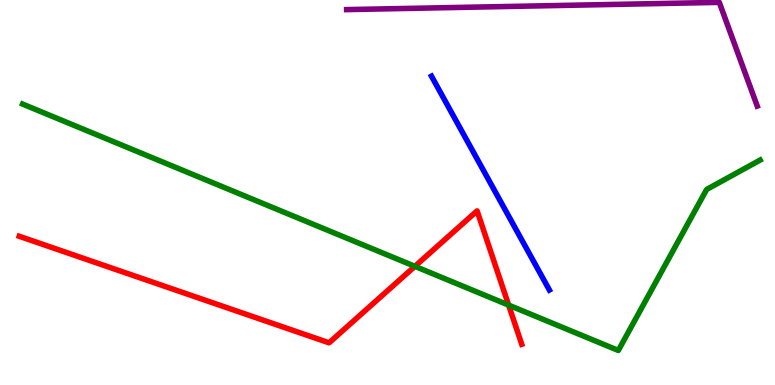[{'lines': ['blue', 'red'], 'intersections': []}, {'lines': ['green', 'red'], 'intersections': [{'x': 5.35, 'y': 3.08}, {'x': 6.56, 'y': 2.08}]}, {'lines': ['purple', 'red'], 'intersections': []}, {'lines': ['blue', 'green'], 'intersections': []}, {'lines': ['blue', 'purple'], 'intersections': []}, {'lines': ['green', 'purple'], 'intersections': []}]